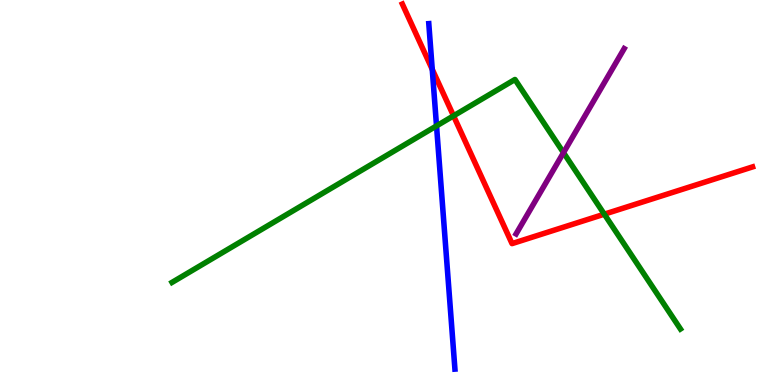[{'lines': ['blue', 'red'], 'intersections': [{'x': 5.58, 'y': 8.2}]}, {'lines': ['green', 'red'], 'intersections': [{'x': 5.85, 'y': 6.99}, {'x': 7.8, 'y': 4.44}]}, {'lines': ['purple', 'red'], 'intersections': []}, {'lines': ['blue', 'green'], 'intersections': [{'x': 5.63, 'y': 6.73}]}, {'lines': ['blue', 'purple'], 'intersections': []}, {'lines': ['green', 'purple'], 'intersections': [{'x': 7.27, 'y': 6.03}]}]